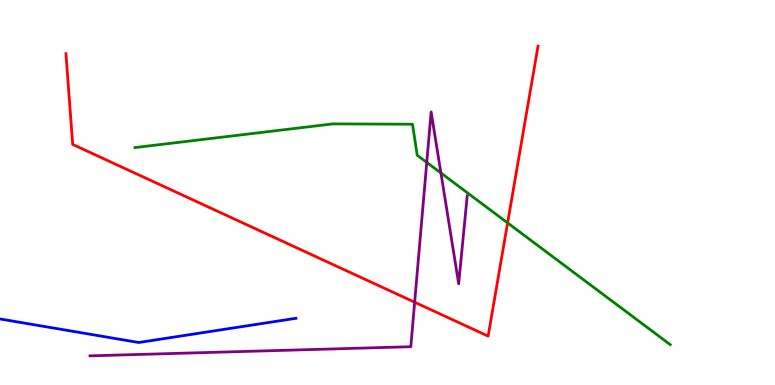[{'lines': ['blue', 'red'], 'intersections': []}, {'lines': ['green', 'red'], 'intersections': [{'x': 6.55, 'y': 4.21}]}, {'lines': ['purple', 'red'], 'intersections': [{'x': 5.35, 'y': 2.15}]}, {'lines': ['blue', 'green'], 'intersections': []}, {'lines': ['blue', 'purple'], 'intersections': []}, {'lines': ['green', 'purple'], 'intersections': [{'x': 5.51, 'y': 5.78}, {'x': 5.69, 'y': 5.51}]}]